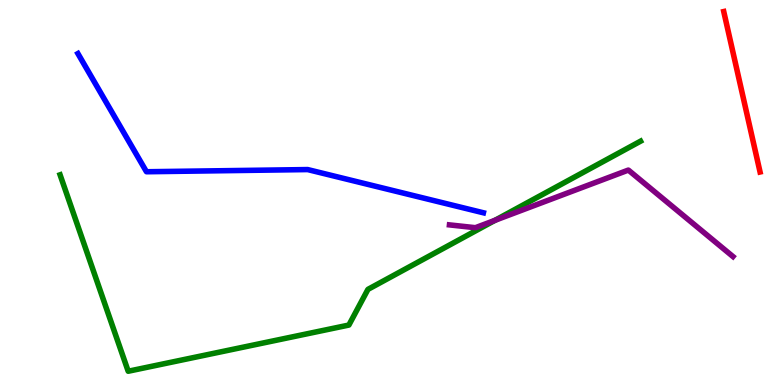[{'lines': ['blue', 'red'], 'intersections': []}, {'lines': ['green', 'red'], 'intersections': []}, {'lines': ['purple', 'red'], 'intersections': []}, {'lines': ['blue', 'green'], 'intersections': []}, {'lines': ['blue', 'purple'], 'intersections': []}, {'lines': ['green', 'purple'], 'intersections': [{'x': 6.39, 'y': 4.28}]}]